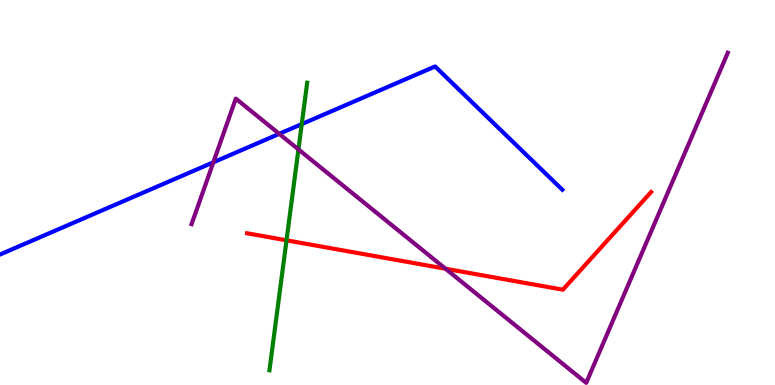[{'lines': ['blue', 'red'], 'intersections': []}, {'lines': ['green', 'red'], 'intersections': [{'x': 3.7, 'y': 3.76}]}, {'lines': ['purple', 'red'], 'intersections': [{'x': 5.75, 'y': 3.02}]}, {'lines': ['blue', 'green'], 'intersections': [{'x': 3.89, 'y': 6.78}]}, {'lines': ['blue', 'purple'], 'intersections': [{'x': 2.75, 'y': 5.78}, {'x': 3.6, 'y': 6.52}]}, {'lines': ['green', 'purple'], 'intersections': [{'x': 3.85, 'y': 6.12}]}]